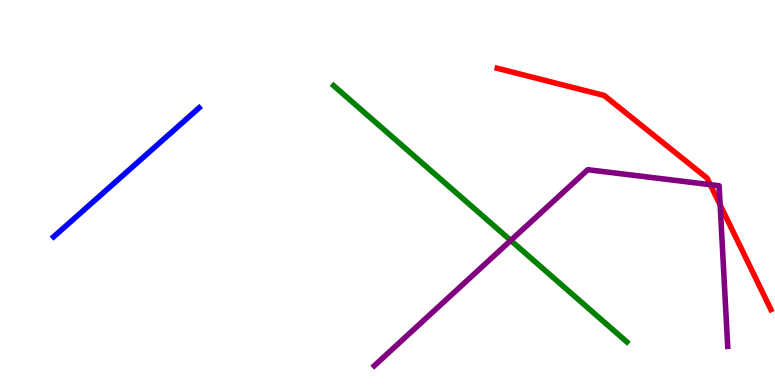[{'lines': ['blue', 'red'], 'intersections': []}, {'lines': ['green', 'red'], 'intersections': []}, {'lines': ['purple', 'red'], 'intersections': [{'x': 9.16, 'y': 5.2}, {'x': 9.29, 'y': 4.68}]}, {'lines': ['blue', 'green'], 'intersections': []}, {'lines': ['blue', 'purple'], 'intersections': []}, {'lines': ['green', 'purple'], 'intersections': [{'x': 6.59, 'y': 3.75}]}]